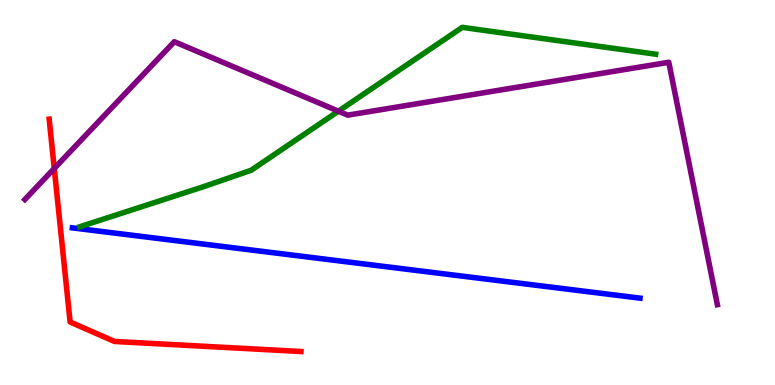[{'lines': ['blue', 'red'], 'intersections': []}, {'lines': ['green', 'red'], 'intersections': []}, {'lines': ['purple', 'red'], 'intersections': [{'x': 0.7, 'y': 5.62}]}, {'lines': ['blue', 'green'], 'intersections': []}, {'lines': ['blue', 'purple'], 'intersections': []}, {'lines': ['green', 'purple'], 'intersections': [{'x': 4.37, 'y': 7.11}]}]